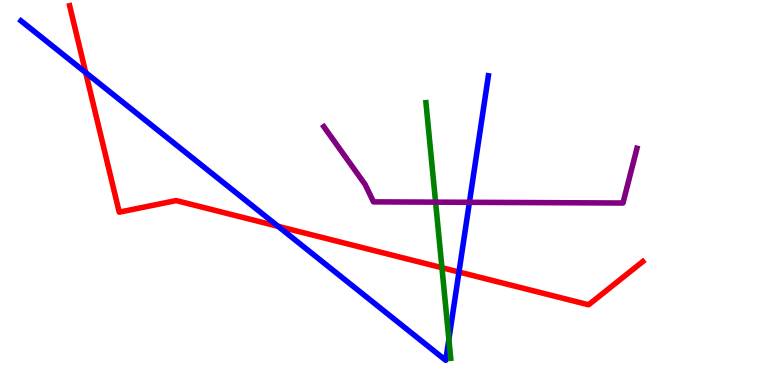[{'lines': ['blue', 'red'], 'intersections': [{'x': 1.11, 'y': 8.12}, {'x': 3.59, 'y': 4.12}, {'x': 5.92, 'y': 2.93}]}, {'lines': ['green', 'red'], 'intersections': [{'x': 5.7, 'y': 3.05}]}, {'lines': ['purple', 'red'], 'intersections': []}, {'lines': ['blue', 'green'], 'intersections': [{'x': 5.79, 'y': 1.19}]}, {'lines': ['blue', 'purple'], 'intersections': [{'x': 6.06, 'y': 4.75}]}, {'lines': ['green', 'purple'], 'intersections': [{'x': 5.62, 'y': 4.75}]}]